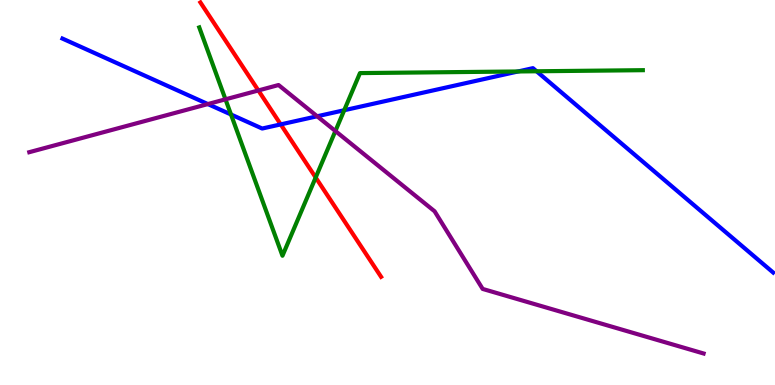[{'lines': ['blue', 'red'], 'intersections': [{'x': 3.62, 'y': 6.77}]}, {'lines': ['green', 'red'], 'intersections': [{'x': 4.07, 'y': 5.39}]}, {'lines': ['purple', 'red'], 'intersections': [{'x': 3.33, 'y': 7.65}]}, {'lines': ['blue', 'green'], 'intersections': [{'x': 2.98, 'y': 7.03}, {'x': 4.44, 'y': 7.14}, {'x': 6.69, 'y': 8.14}, {'x': 6.92, 'y': 8.15}]}, {'lines': ['blue', 'purple'], 'intersections': [{'x': 2.68, 'y': 7.3}, {'x': 4.09, 'y': 6.98}]}, {'lines': ['green', 'purple'], 'intersections': [{'x': 2.91, 'y': 7.42}, {'x': 4.33, 'y': 6.6}]}]